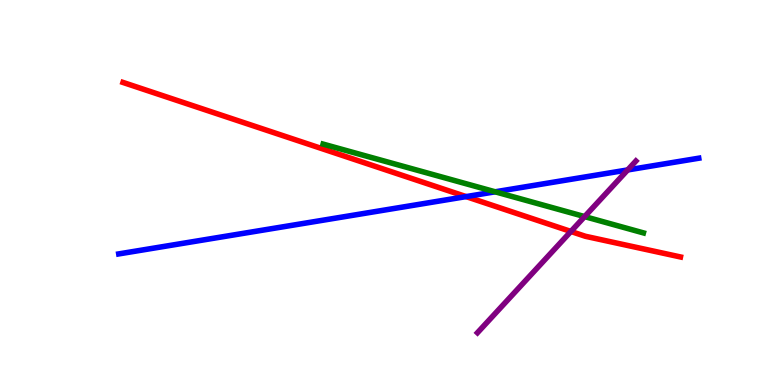[{'lines': ['blue', 'red'], 'intersections': [{'x': 6.01, 'y': 4.89}]}, {'lines': ['green', 'red'], 'intersections': []}, {'lines': ['purple', 'red'], 'intersections': [{'x': 7.37, 'y': 3.99}]}, {'lines': ['blue', 'green'], 'intersections': [{'x': 6.39, 'y': 5.02}]}, {'lines': ['blue', 'purple'], 'intersections': [{'x': 8.1, 'y': 5.59}]}, {'lines': ['green', 'purple'], 'intersections': [{'x': 7.54, 'y': 4.37}]}]